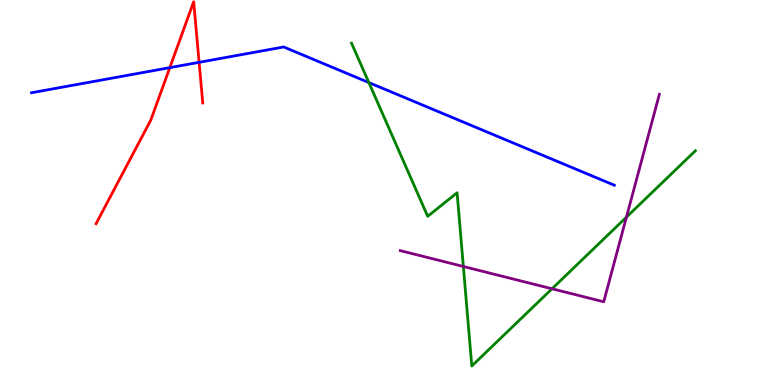[{'lines': ['blue', 'red'], 'intersections': [{'x': 2.19, 'y': 8.24}, {'x': 2.57, 'y': 8.38}]}, {'lines': ['green', 'red'], 'intersections': []}, {'lines': ['purple', 'red'], 'intersections': []}, {'lines': ['blue', 'green'], 'intersections': [{'x': 4.76, 'y': 7.86}]}, {'lines': ['blue', 'purple'], 'intersections': []}, {'lines': ['green', 'purple'], 'intersections': [{'x': 5.98, 'y': 3.08}, {'x': 7.12, 'y': 2.5}, {'x': 8.08, 'y': 4.36}]}]